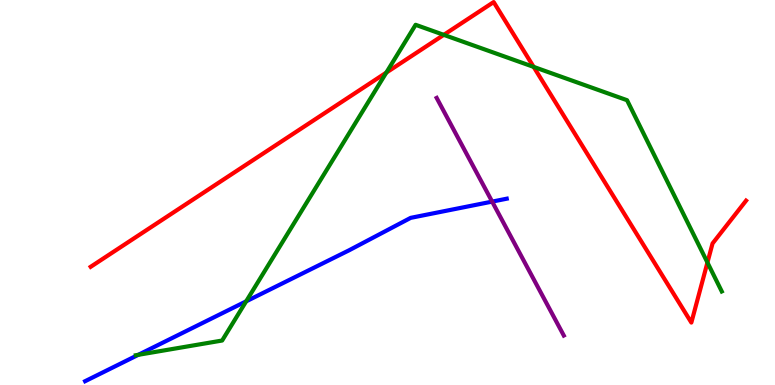[{'lines': ['blue', 'red'], 'intersections': []}, {'lines': ['green', 'red'], 'intersections': [{'x': 4.98, 'y': 8.11}, {'x': 5.73, 'y': 9.09}, {'x': 6.89, 'y': 8.26}, {'x': 9.13, 'y': 3.18}]}, {'lines': ['purple', 'red'], 'intersections': []}, {'lines': ['blue', 'green'], 'intersections': [{'x': 1.78, 'y': 0.784}, {'x': 3.18, 'y': 2.17}]}, {'lines': ['blue', 'purple'], 'intersections': [{'x': 6.35, 'y': 4.76}]}, {'lines': ['green', 'purple'], 'intersections': []}]